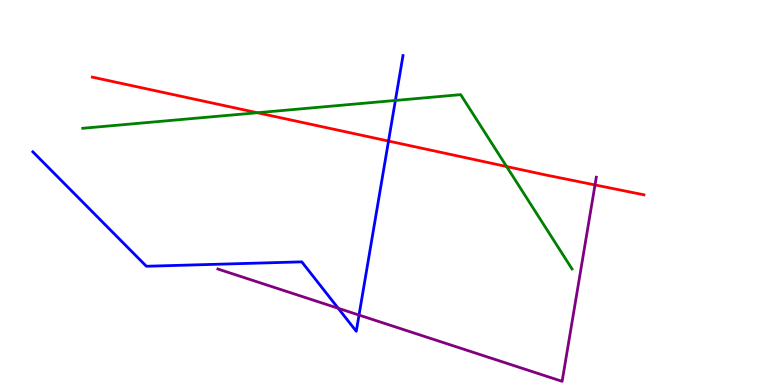[{'lines': ['blue', 'red'], 'intersections': [{'x': 5.01, 'y': 6.34}]}, {'lines': ['green', 'red'], 'intersections': [{'x': 3.32, 'y': 7.07}, {'x': 6.54, 'y': 5.67}]}, {'lines': ['purple', 'red'], 'intersections': [{'x': 7.68, 'y': 5.2}]}, {'lines': ['blue', 'green'], 'intersections': [{'x': 5.1, 'y': 7.39}]}, {'lines': ['blue', 'purple'], 'intersections': [{'x': 4.36, 'y': 1.99}, {'x': 4.63, 'y': 1.82}]}, {'lines': ['green', 'purple'], 'intersections': []}]